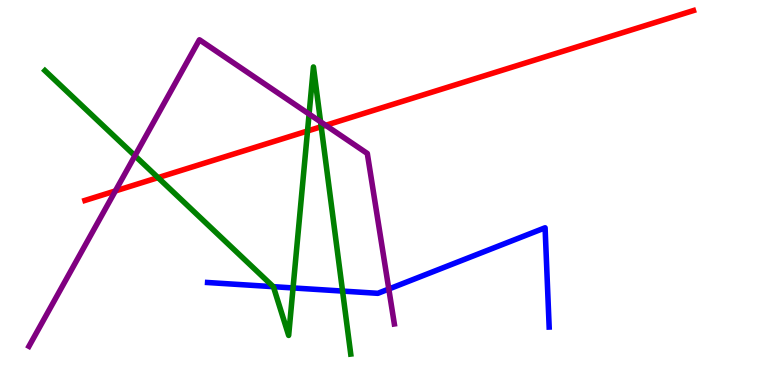[{'lines': ['blue', 'red'], 'intersections': []}, {'lines': ['green', 'red'], 'intersections': [{'x': 2.04, 'y': 5.39}, {'x': 3.97, 'y': 6.6}, {'x': 4.14, 'y': 6.71}]}, {'lines': ['purple', 'red'], 'intersections': [{'x': 1.49, 'y': 5.04}, {'x': 4.2, 'y': 6.75}]}, {'lines': ['blue', 'green'], 'intersections': [{'x': 3.53, 'y': 2.55}, {'x': 3.78, 'y': 2.52}, {'x': 4.42, 'y': 2.44}]}, {'lines': ['blue', 'purple'], 'intersections': [{'x': 5.02, 'y': 2.49}]}, {'lines': ['green', 'purple'], 'intersections': [{'x': 1.74, 'y': 5.95}, {'x': 3.99, 'y': 7.04}, {'x': 4.14, 'y': 6.84}]}]